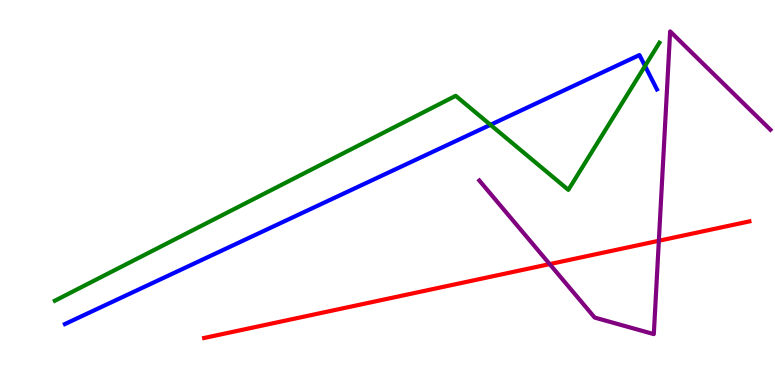[{'lines': ['blue', 'red'], 'intersections': []}, {'lines': ['green', 'red'], 'intersections': []}, {'lines': ['purple', 'red'], 'intersections': [{'x': 7.09, 'y': 3.14}, {'x': 8.5, 'y': 3.75}]}, {'lines': ['blue', 'green'], 'intersections': [{'x': 6.33, 'y': 6.76}, {'x': 8.32, 'y': 8.29}]}, {'lines': ['blue', 'purple'], 'intersections': []}, {'lines': ['green', 'purple'], 'intersections': []}]